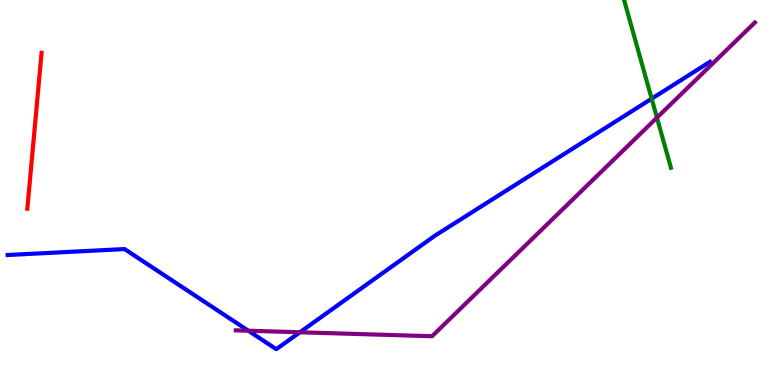[{'lines': ['blue', 'red'], 'intersections': []}, {'lines': ['green', 'red'], 'intersections': []}, {'lines': ['purple', 'red'], 'intersections': []}, {'lines': ['blue', 'green'], 'intersections': [{'x': 8.41, 'y': 7.44}]}, {'lines': ['blue', 'purple'], 'intersections': [{'x': 3.2, 'y': 1.41}, {'x': 3.87, 'y': 1.37}]}, {'lines': ['green', 'purple'], 'intersections': [{'x': 8.48, 'y': 6.94}]}]